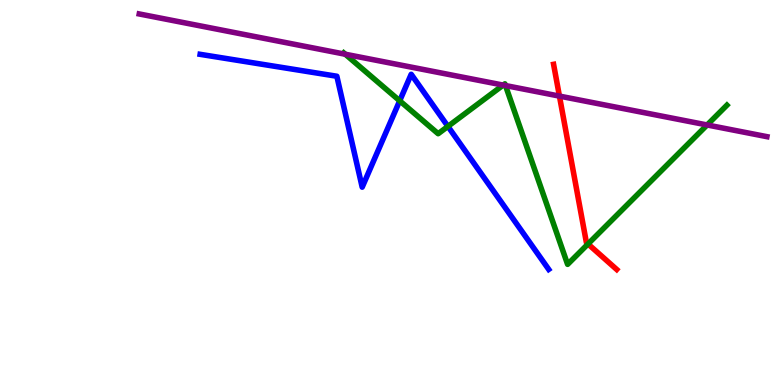[{'lines': ['blue', 'red'], 'intersections': []}, {'lines': ['green', 'red'], 'intersections': [{'x': 7.59, 'y': 3.66}]}, {'lines': ['purple', 'red'], 'intersections': [{'x': 7.22, 'y': 7.5}]}, {'lines': ['blue', 'green'], 'intersections': [{'x': 5.16, 'y': 7.38}, {'x': 5.78, 'y': 6.72}]}, {'lines': ['blue', 'purple'], 'intersections': []}, {'lines': ['green', 'purple'], 'intersections': [{'x': 4.46, 'y': 8.59}, {'x': 6.49, 'y': 7.79}, {'x': 6.52, 'y': 7.78}, {'x': 9.12, 'y': 6.75}]}]